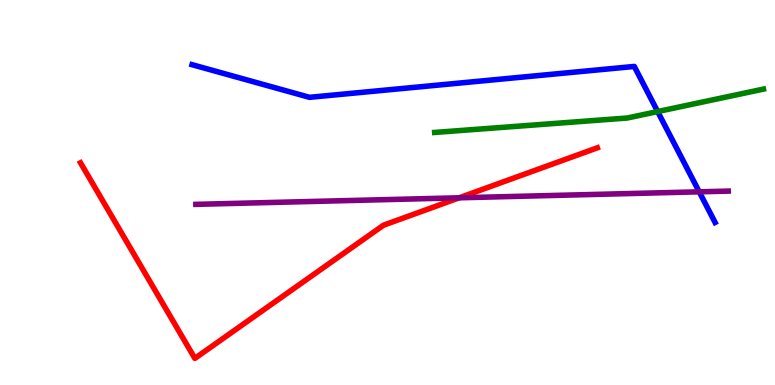[{'lines': ['blue', 'red'], 'intersections': []}, {'lines': ['green', 'red'], 'intersections': []}, {'lines': ['purple', 'red'], 'intersections': [{'x': 5.93, 'y': 4.86}]}, {'lines': ['blue', 'green'], 'intersections': [{'x': 8.49, 'y': 7.1}]}, {'lines': ['blue', 'purple'], 'intersections': [{'x': 9.02, 'y': 5.02}]}, {'lines': ['green', 'purple'], 'intersections': []}]